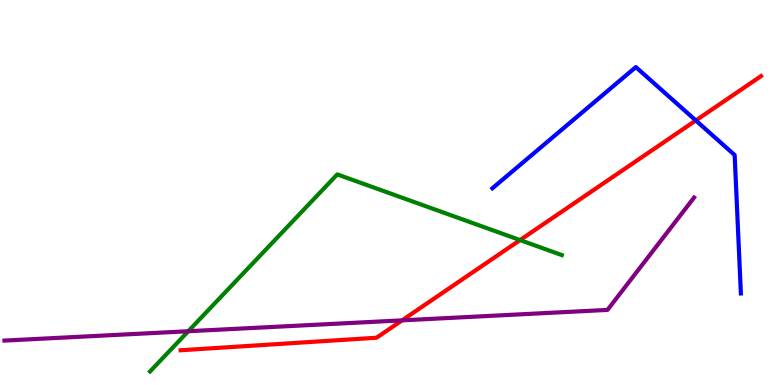[{'lines': ['blue', 'red'], 'intersections': [{'x': 8.98, 'y': 6.87}]}, {'lines': ['green', 'red'], 'intersections': [{'x': 6.71, 'y': 3.76}]}, {'lines': ['purple', 'red'], 'intersections': [{'x': 5.19, 'y': 1.68}]}, {'lines': ['blue', 'green'], 'intersections': []}, {'lines': ['blue', 'purple'], 'intersections': []}, {'lines': ['green', 'purple'], 'intersections': [{'x': 2.43, 'y': 1.4}]}]